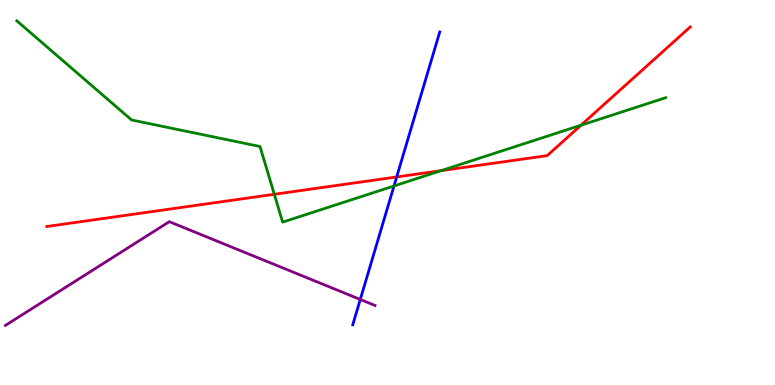[{'lines': ['blue', 'red'], 'intersections': [{'x': 5.12, 'y': 5.4}]}, {'lines': ['green', 'red'], 'intersections': [{'x': 3.54, 'y': 4.95}, {'x': 5.69, 'y': 5.57}, {'x': 7.5, 'y': 6.75}]}, {'lines': ['purple', 'red'], 'intersections': []}, {'lines': ['blue', 'green'], 'intersections': [{'x': 5.08, 'y': 5.17}]}, {'lines': ['blue', 'purple'], 'intersections': [{'x': 4.65, 'y': 2.22}]}, {'lines': ['green', 'purple'], 'intersections': []}]